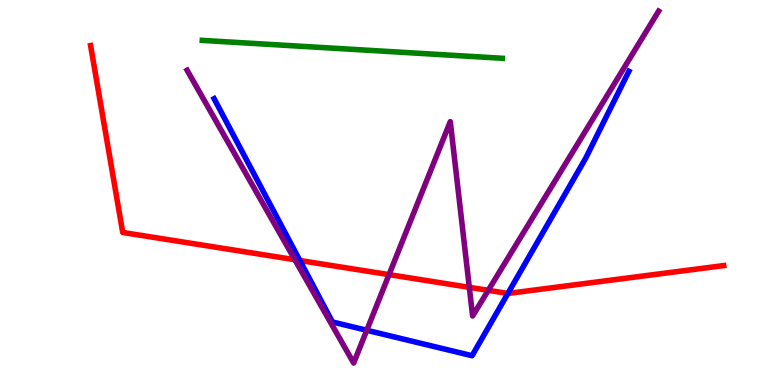[{'lines': ['blue', 'red'], 'intersections': [{'x': 3.87, 'y': 3.23}, {'x': 6.55, 'y': 2.38}]}, {'lines': ['green', 'red'], 'intersections': []}, {'lines': ['purple', 'red'], 'intersections': [{'x': 3.8, 'y': 3.25}, {'x': 5.02, 'y': 2.87}, {'x': 6.06, 'y': 2.54}, {'x': 6.3, 'y': 2.46}]}, {'lines': ['blue', 'green'], 'intersections': []}, {'lines': ['blue', 'purple'], 'intersections': [{'x': 4.73, 'y': 1.42}]}, {'lines': ['green', 'purple'], 'intersections': []}]